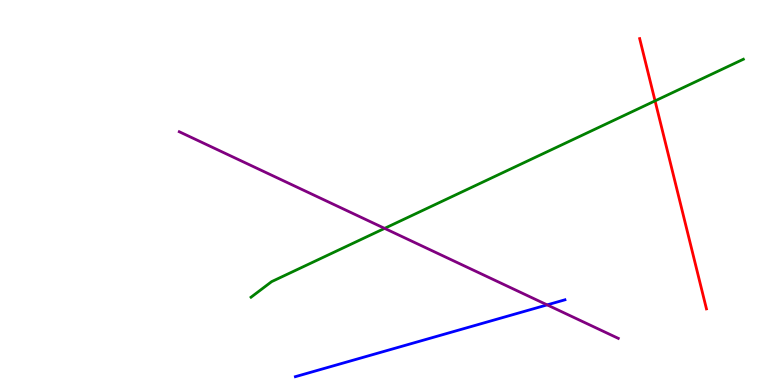[{'lines': ['blue', 'red'], 'intersections': []}, {'lines': ['green', 'red'], 'intersections': [{'x': 8.45, 'y': 7.38}]}, {'lines': ['purple', 'red'], 'intersections': []}, {'lines': ['blue', 'green'], 'intersections': []}, {'lines': ['blue', 'purple'], 'intersections': [{'x': 7.06, 'y': 2.08}]}, {'lines': ['green', 'purple'], 'intersections': [{'x': 4.96, 'y': 4.07}]}]